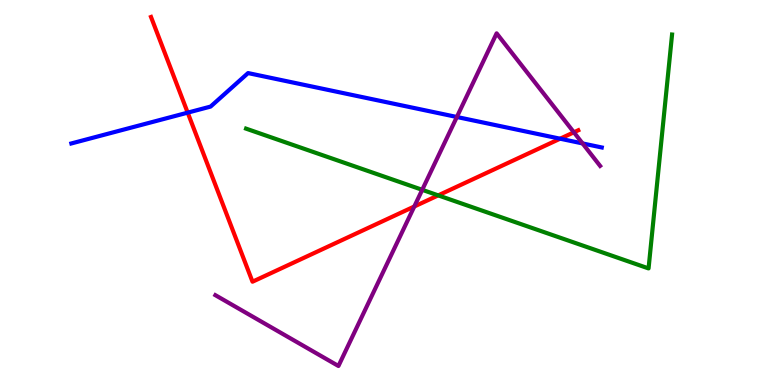[{'lines': ['blue', 'red'], 'intersections': [{'x': 2.42, 'y': 7.07}, {'x': 7.23, 'y': 6.4}]}, {'lines': ['green', 'red'], 'intersections': [{'x': 5.65, 'y': 4.93}]}, {'lines': ['purple', 'red'], 'intersections': [{'x': 5.35, 'y': 4.64}, {'x': 7.4, 'y': 6.56}]}, {'lines': ['blue', 'green'], 'intersections': []}, {'lines': ['blue', 'purple'], 'intersections': [{'x': 5.89, 'y': 6.96}, {'x': 7.52, 'y': 6.27}]}, {'lines': ['green', 'purple'], 'intersections': [{'x': 5.45, 'y': 5.07}]}]